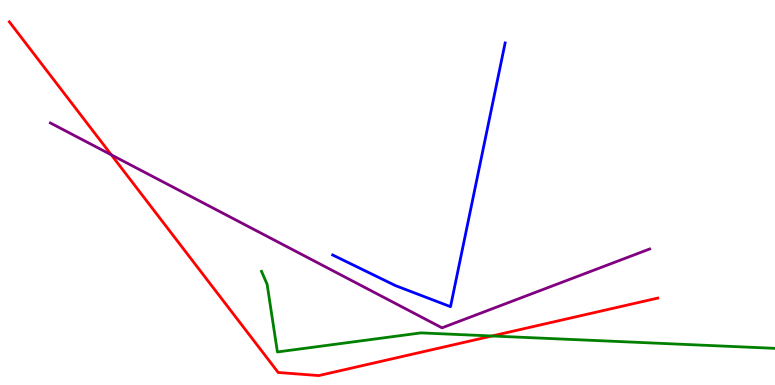[{'lines': ['blue', 'red'], 'intersections': []}, {'lines': ['green', 'red'], 'intersections': [{'x': 6.35, 'y': 1.27}]}, {'lines': ['purple', 'red'], 'intersections': [{'x': 1.44, 'y': 5.98}]}, {'lines': ['blue', 'green'], 'intersections': []}, {'lines': ['blue', 'purple'], 'intersections': []}, {'lines': ['green', 'purple'], 'intersections': []}]